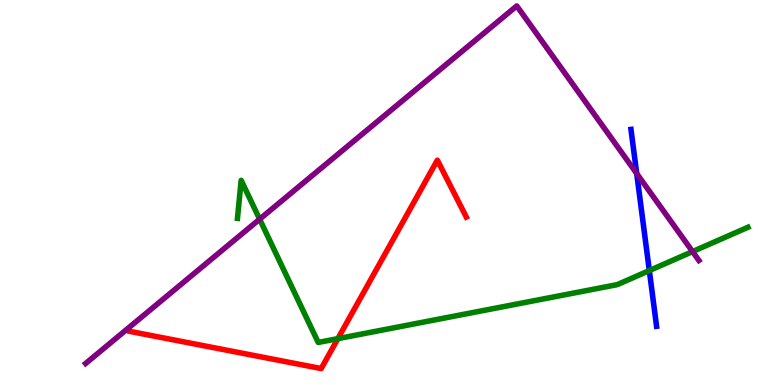[{'lines': ['blue', 'red'], 'intersections': []}, {'lines': ['green', 'red'], 'intersections': [{'x': 4.36, 'y': 1.2}]}, {'lines': ['purple', 'red'], 'intersections': []}, {'lines': ['blue', 'green'], 'intersections': [{'x': 8.38, 'y': 2.97}]}, {'lines': ['blue', 'purple'], 'intersections': [{'x': 8.22, 'y': 5.49}]}, {'lines': ['green', 'purple'], 'intersections': [{'x': 3.35, 'y': 4.31}, {'x': 8.94, 'y': 3.47}]}]